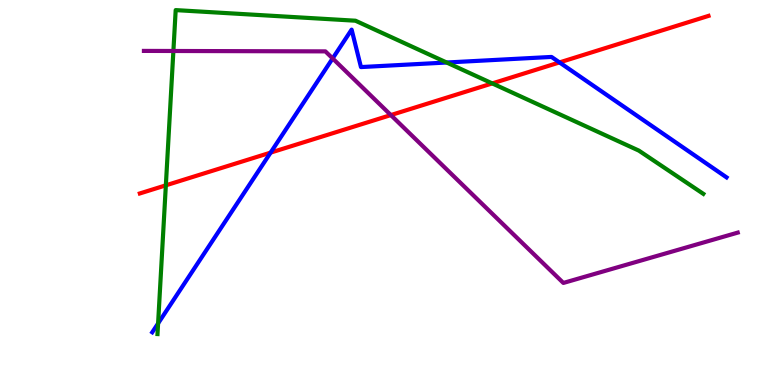[{'lines': ['blue', 'red'], 'intersections': [{'x': 3.49, 'y': 6.04}, {'x': 7.22, 'y': 8.38}]}, {'lines': ['green', 'red'], 'intersections': [{'x': 2.14, 'y': 5.19}, {'x': 6.35, 'y': 7.83}]}, {'lines': ['purple', 'red'], 'intersections': [{'x': 5.04, 'y': 7.01}]}, {'lines': ['blue', 'green'], 'intersections': [{'x': 2.04, 'y': 1.6}, {'x': 5.76, 'y': 8.38}]}, {'lines': ['blue', 'purple'], 'intersections': [{'x': 4.29, 'y': 8.48}]}, {'lines': ['green', 'purple'], 'intersections': [{'x': 2.24, 'y': 8.68}]}]